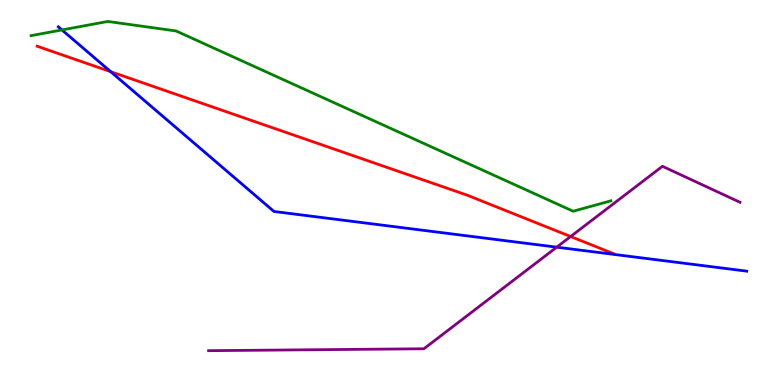[{'lines': ['blue', 'red'], 'intersections': [{'x': 1.43, 'y': 8.14}]}, {'lines': ['green', 'red'], 'intersections': []}, {'lines': ['purple', 'red'], 'intersections': [{'x': 7.36, 'y': 3.86}]}, {'lines': ['blue', 'green'], 'intersections': [{'x': 0.799, 'y': 9.22}]}, {'lines': ['blue', 'purple'], 'intersections': [{'x': 7.18, 'y': 3.58}]}, {'lines': ['green', 'purple'], 'intersections': []}]